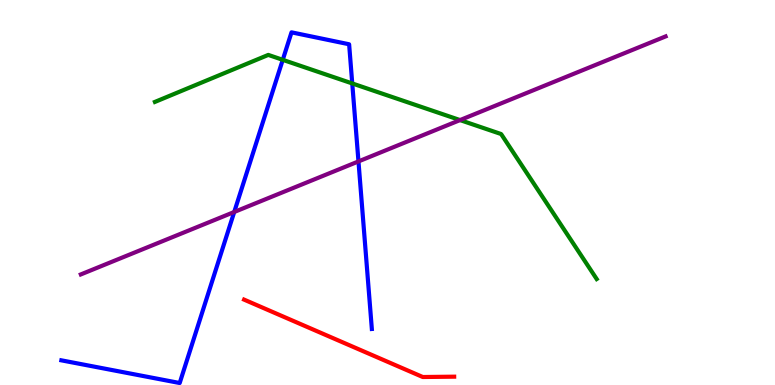[{'lines': ['blue', 'red'], 'intersections': []}, {'lines': ['green', 'red'], 'intersections': []}, {'lines': ['purple', 'red'], 'intersections': []}, {'lines': ['blue', 'green'], 'intersections': [{'x': 3.65, 'y': 8.45}, {'x': 4.55, 'y': 7.83}]}, {'lines': ['blue', 'purple'], 'intersections': [{'x': 3.02, 'y': 4.49}, {'x': 4.63, 'y': 5.81}]}, {'lines': ['green', 'purple'], 'intersections': [{'x': 5.94, 'y': 6.88}]}]